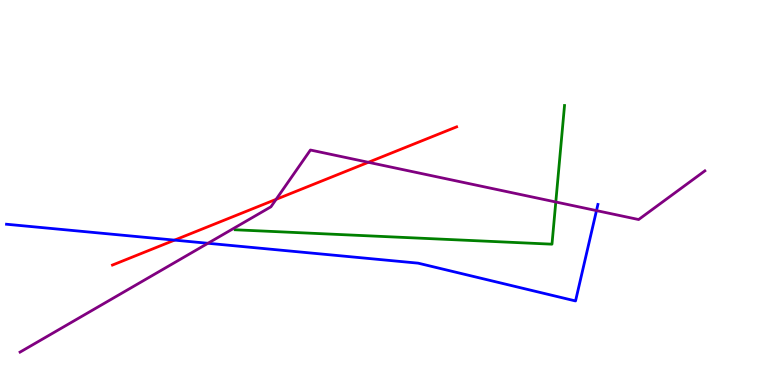[{'lines': ['blue', 'red'], 'intersections': [{'x': 2.25, 'y': 3.76}]}, {'lines': ['green', 'red'], 'intersections': []}, {'lines': ['purple', 'red'], 'intersections': [{'x': 3.56, 'y': 4.82}, {'x': 4.75, 'y': 5.78}]}, {'lines': ['blue', 'green'], 'intersections': []}, {'lines': ['blue', 'purple'], 'intersections': [{'x': 2.68, 'y': 3.68}, {'x': 7.7, 'y': 4.53}]}, {'lines': ['green', 'purple'], 'intersections': [{'x': 7.17, 'y': 4.75}]}]